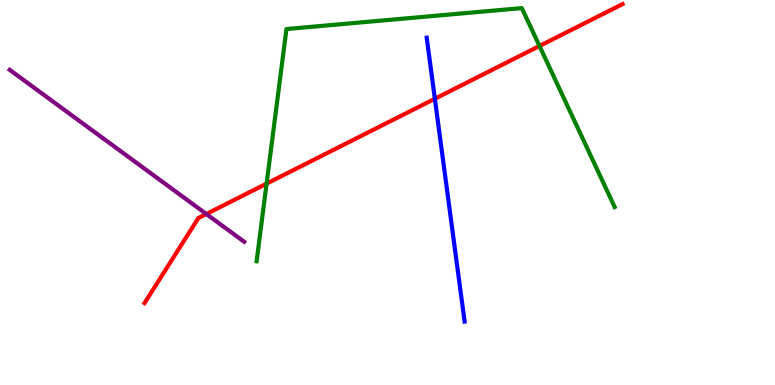[{'lines': ['blue', 'red'], 'intersections': [{'x': 5.61, 'y': 7.44}]}, {'lines': ['green', 'red'], 'intersections': [{'x': 3.44, 'y': 5.23}, {'x': 6.96, 'y': 8.81}]}, {'lines': ['purple', 'red'], 'intersections': [{'x': 2.66, 'y': 4.44}]}, {'lines': ['blue', 'green'], 'intersections': []}, {'lines': ['blue', 'purple'], 'intersections': []}, {'lines': ['green', 'purple'], 'intersections': []}]